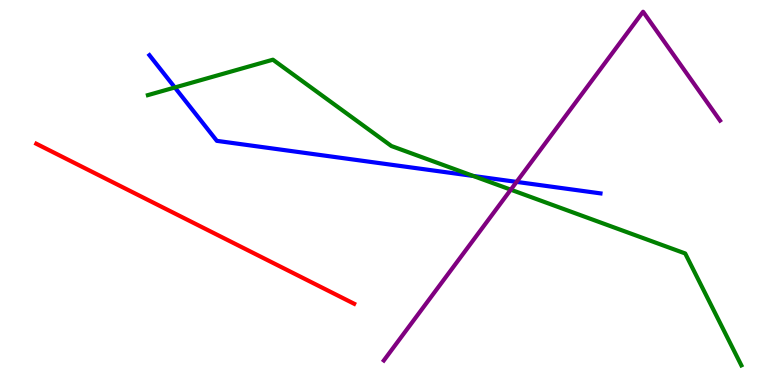[{'lines': ['blue', 'red'], 'intersections': []}, {'lines': ['green', 'red'], 'intersections': []}, {'lines': ['purple', 'red'], 'intersections': []}, {'lines': ['blue', 'green'], 'intersections': [{'x': 2.26, 'y': 7.73}, {'x': 6.11, 'y': 5.43}]}, {'lines': ['blue', 'purple'], 'intersections': [{'x': 6.67, 'y': 5.28}]}, {'lines': ['green', 'purple'], 'intersections': [{'x': 6.59, 'y': 5.07}]}]